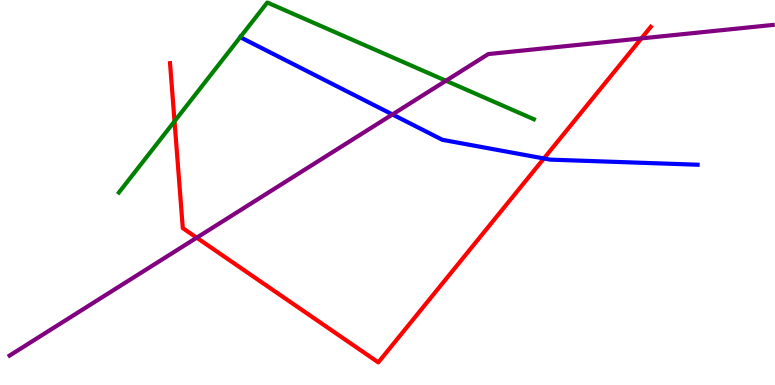[{'lines': ['blue', 'red'], 'intersections': [{'x': 7.02, 'y': 5.88}]}, {'lines': ['green', 'red'], 'intersections': [{'x': 2.25, 'y': 6.85}]}, {'lines': ['purple', 'red'], 'intersections': [{'x': 2.54, 'y': 3.83}, {'x': 8.28, 'y': 9.0}]}, {'lines': ['blue', 'green'], 'intersections': []}, {'lines': ['blue', 'purple'], 'intersections': [{'x': 5.06, 'y': 7.03}]}, {'lines': ['green', 'purple'], 'intersections': [{'x': 5.75, 'y': 7.9}]}]